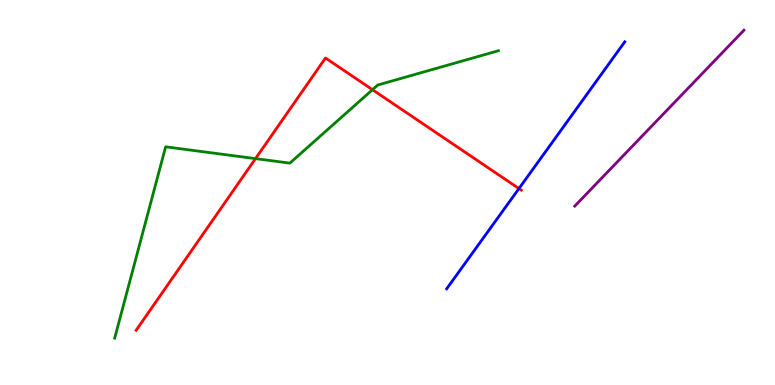[{'lines': ['blue', 'red'], 'intersections': [{'x': 6.7, 'y': 5.1}]}, {'lines': ['green', 'red'], 'intersections': [{'x': 3.3, 'y': 5.88}, {'x': 4.81, 'y': 7.67}]}, {'lines': ['purple', 'red'], 'intersections': []}, {'lines': ['blue', 'green'], 'intersections': []}, {'lines': ['blue', 'purple'], 'intersections': []}, {'lines': ['green', 'purple'], 'intersections': []}]